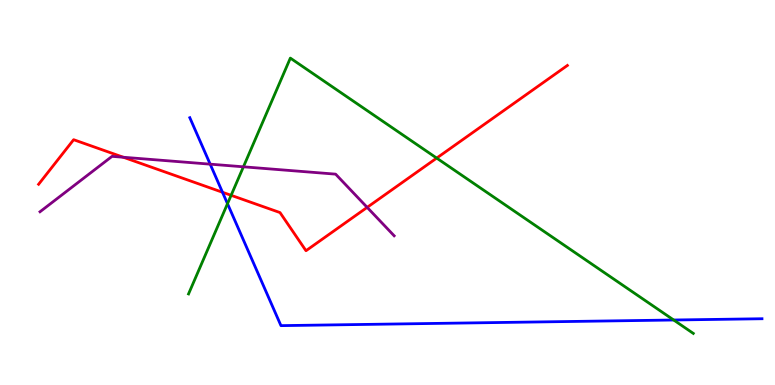[{'lines': ['blue', 'red'], 'intersections': [{'x': 2.87, 'y': 5.01}]}, {'lines': ['green', 'red'], 'intersections': [{'x': 2.98, 'y': 4.93}, {'x': 5.63, 'y': 5.89}]}, {'lines': ['purple', 'red'], 'intersections': [{'x': 1.59, 'y': 5.92}, {'x': 4.74, 'y': 4.61}]}, {'lines': ['blue', 'green'], 'intersections': [{'x': 2.94, 'y': 4.71}, {'x': 8.69, 'y': 1.69}]}, {'lines': ['blue', 'purple'], 'intersections': [{'x': 2.71, 'y': 5.74}]}, {'lines': ['green', 'purple'], 'intersections': [{'x': 3.14, 'y': 5.67}]}]